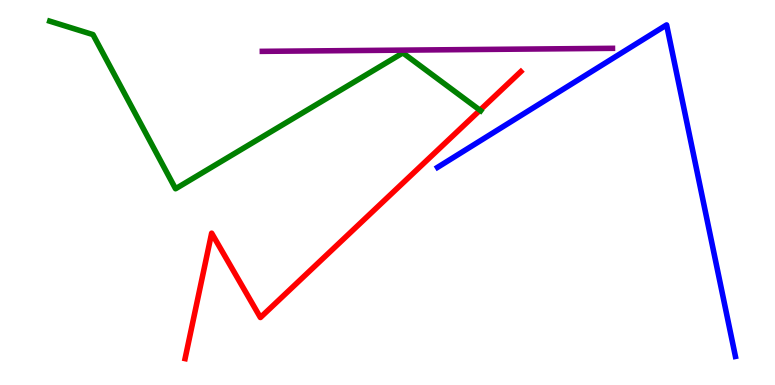[{'lines': ['blue', 'red'], 'intersections': []}, {'lines': ['green', 'red'], 'intersections': [{'x': 6.19, 'y': 7.14}]}, {'lines': ['purple', 'red'], 'intersections': []}, {'lines': ['blue', 'green'], 'intersections': []}, {'lines': ['blue', 'purple'], 'intersections': []}, {'lines': ['green', 'purple'], 'intersections': []}]